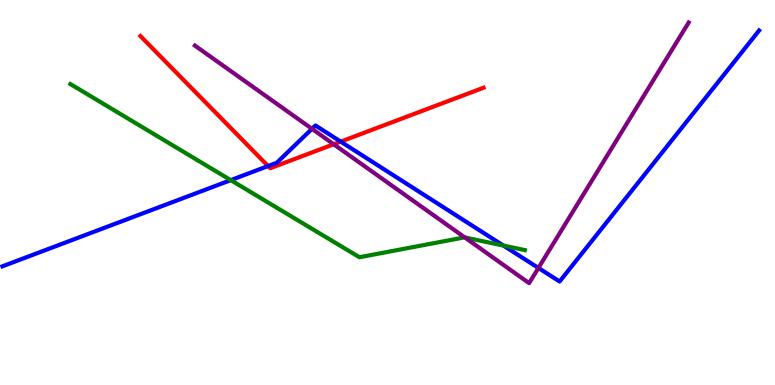[{'lines': ['blue', 'red'], 'intersections': [{'x': 3.46, 'y': 5.69}, {'x': 4.4, 'y': 6.32}]}, {'lines': ['green', 'red'], 'intersections': []}, {'lines': ['purple', 'red'], 'intersections': [{'x': 4.31, 'y': 6.25}]}, {'lines': ['blue', 'green'], 'intersections': [{'x': 2.98, 'y': 5.32}, {'x': 6.5, 'y': 3.62}]}, {'lines': ['blue', 'purple'], 'intersections': [{'x': 4.03, 'y': 6.65}, {'x': 6.95, 'y': 3.04}]}, {'lines': ['green', 'purple'], 'intersections': [{'x': 6.0, 'y': 3.83}]}]